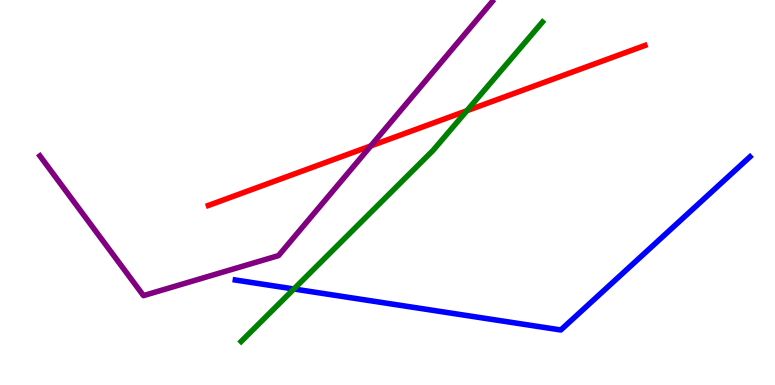[{'lines': ['blue', 'red'], 'intersections': []}, {'lines': ['green', 'red'], 'intersections': [{'x': 6.02, 'y': 7.12}]}, {'lines': ['purple', 'red'], 'intersections': [{'x': 4.78, 'y': 6.21}]}, {'lines': ['blue', 'green'], 'intersections': [{'x': 3.79, 'y': 2.49}]}, {'lines': ['blue', 'purple'], 'intersections': []}, {'lines': ['green', 'purple'], 'intersections': []}]